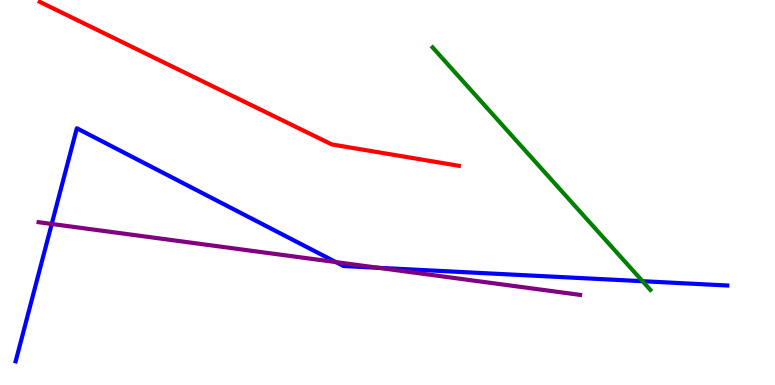[{'lines': ['blue', 'red'], 'intersections': []}, {'lines': ['green', 'red'], 'intersections': []}, {'lines': ['purple', 'red'], 'intersections': []}, {'lines': ['blue', 'green'], 'intersections': [{'x': 8.29, 'y': 2.7}]}, {'lines': ['blue', 'purple'], 'intersections': [{'x': 0.667, 'y': 4.18}, {'x': 4.33, 'y': 3.19}, {'x': 4.88, 'y': 3.04}]}, {'lines': ['green', 'purple'], 'intersections': []}]